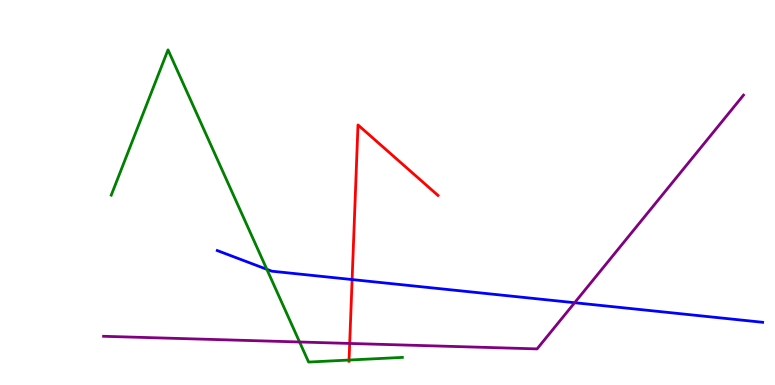[{'lines': ['blue', 'red'], 'intersections': [{'x': 4.54, 'y': 2.74}]}, {'lines': ['green', 'red'], 'intersections': [{'x': 4.5, 'y': 0.648}]}, {'lines': ['purple', 'red'], 'intersections': [{'x': 4.51, 'y': 1.08}]}, {'lines': ['blue', 'green'], 'intersections': [{'x': 3.44, 'y': 3.0}]}, {'lines': ['blue', 'purple'], 'intersections': [{'x': 7.41, 'y': 2.14}]}, {'lines': ['green', 'purple'], 'intersections': [{'x': 3.87, 'y': 1.12}]}]